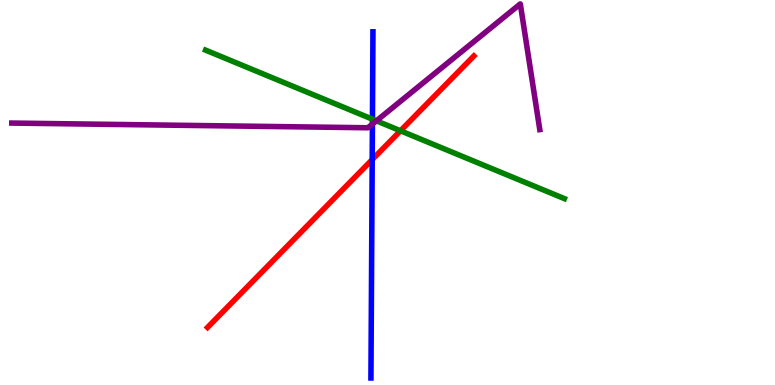[{'lines': ['blue', 'red'], 'intersections': [{'x': 4.8, 'y': 5.85}]}, {'lines': ['green', 'red'], 'intersections': [{'x': 5.17, 'y': 6.6}]}, {'lines': ['purple', 'red'], 'intersections': []}, {'lines': ['blue', 'green'], 'intersections': [{'x': 4.81, 'y': 6.9}]}, {'lines': ['blue', 'purple'], 'intersections': [{'x': 4.81, 'y': 6.78}]}, {'lines': ['green', 'purple'], 'intersections': [{'x': 4.86, 'y': 6.86}]}]